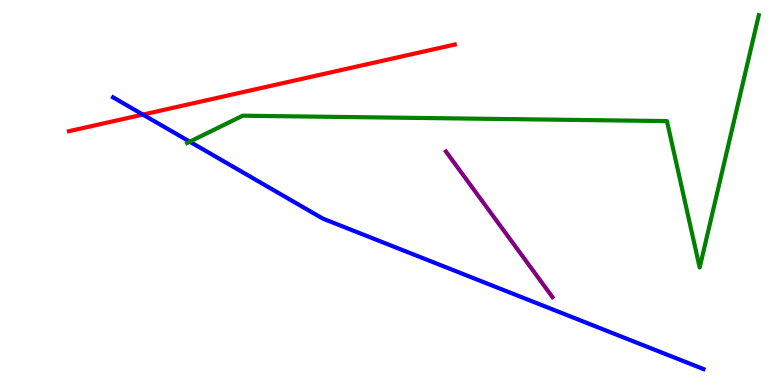[{'lines': ['blue', 'red'], 'intersections': [{'x': 1.84, 'y': 7.02}]}, {'lines': ['green', 'red'], 'intersections': []}, {'lines': ['purple', 'red'], 'intersections': []}, {'lines': ['blue', 'green'], 'intersections': [{'x': 2.45, 'y': 6.32}]}, {'lines': ['blue', 'purple'], 'intersections': []}, {'lines': ['green', 'purple'], 'intersections': []}]